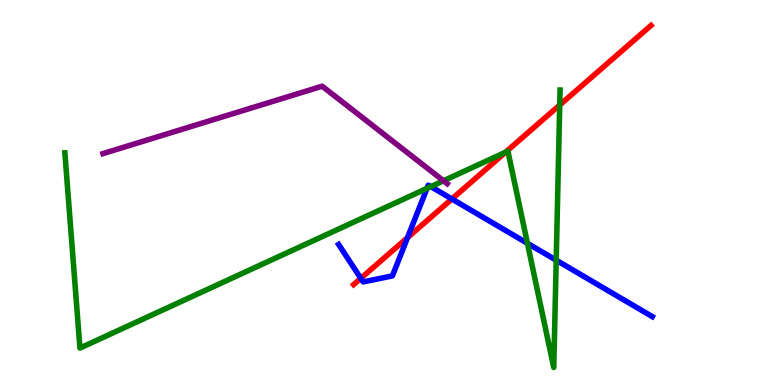[{'lines': ['blue', 'red'], 'intersections': [{'x': 4.66, 'y': 2.77}, {'x': 5.26, 'y': 3.83}, {'x': 5.83, 'y': 4.83}]}, {'lines': ['green', 'red'], 'intersections': [{'x': 6.52, 'y': 6.05}, {'x': 7.22, 'y': 7.27}]}, {'lines': ['purple', 'red'], 'intersections': []}, {'lines': ['blue', 'green'], 'intersections': [{'x': 5.51, 'y': 5.11}, {'x': 5.56, 'y': 5.15}, {'x': 6.81, 'y': 3.68}, {'x': 7.18, 'y': 3.24}]}, {'lines': ['blue', 'purple'], 'intersections': []}, {'lines': ['green', 'purple'], 'intersections': [{'x': 5.72, 'y': 5.3}]}]